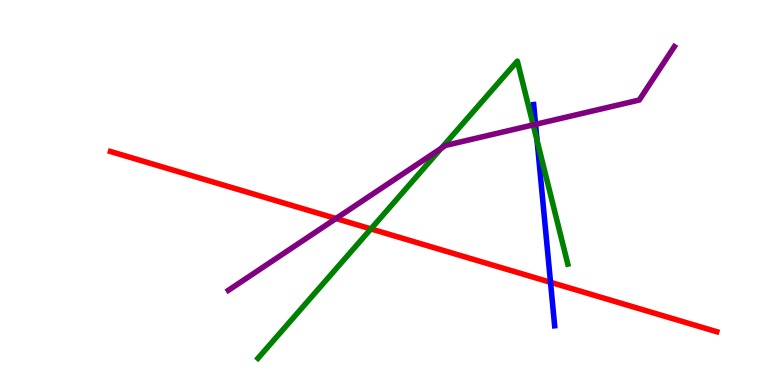[{'lines': ['blue', 'red'], 'intersections': [{'x': 7.1, 'y': 2.67}]}, {'lines': ['green', 'red'], 'intersections': [{'x': 4.79, 'y': 4.05}]}, {'lines': ['purple', 'red'], 'intersections': [{'x': 4.34, 'y': 4.32}]}, {'lines': ['blue', 'green'], 'intersections': [{'x': 6.93, 'y': 6.35}]}, {'lines': ['blue', 'purple'], 'intersections': [{'x': 6.91, 'y': 6.77}]}, {'lines': ['green', 'purple'], 'intersections': [{'x': 5.69, 'y': 6.15}, {'x': 6.88, 'y': 6.76}]}]